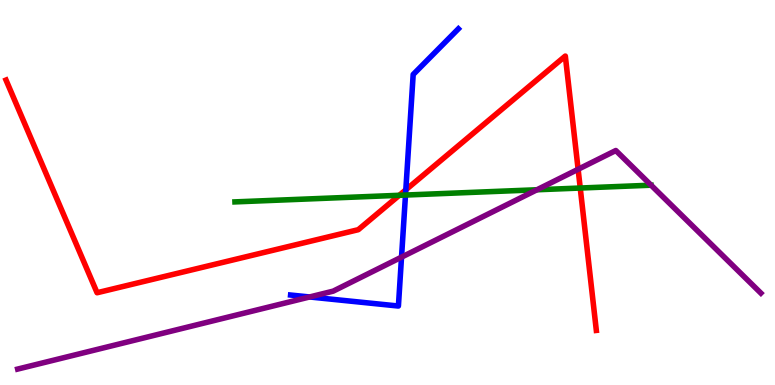[{'lines': ['blue', 'red'], 'intersections': [{'x': 5.24, 'y': 5.07}]}, {'lines': ['green', 'red'], 'intersections': [{'x': 5.15, 'y': 4.93}, {'x': 7.49, 'y': 5.12}]}, {'lines': ['purple', 'red'], 'intersections': [{'x': 7.46, 'y': 5.6}]}, {'lines': ['blue', 'green'], 'intersections': [{'x': 5.23, 'y': 4.93}]}, {'lines': ['blue', 'purple'], 'intersections': [{'x': 3.99, 'y': 2.29}, {'x': 5.18, 'y': 3.32}]}, {'lines': ['green', 'purple'], 'intersections': [{'x': 6.93, 'y': 5.07}]}]